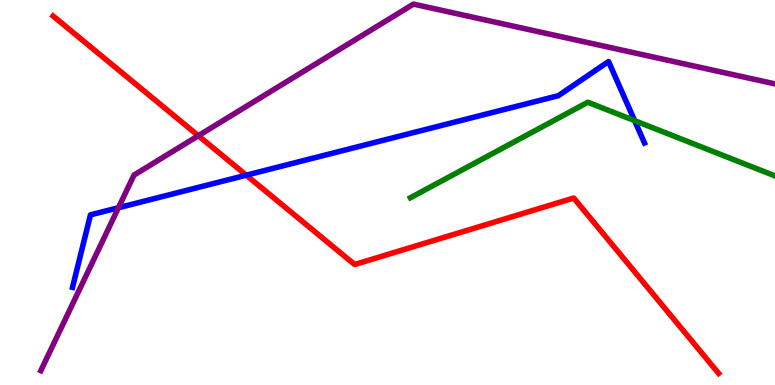[{'lines': ['blue', 'red'], 'intersections': [{'x': 3.18, 'y': 5.45}]}, {'lines': ['green', 'red'], 'intersections': []}, {'lines': ['purple', 'red'], 'intersections': [{'x': 2.56, 'y': 6.47}]}, {'lines': ['blue', 'green'], 'intersections': [{'x': 8.19, 'y': 6.87}]}, {'lines': ['blue', 'purple'], 'intersections': [{'x': 1.53, 'y': 4.6}]}, {'lines': ['green', 'purple'], 'intersections': []}]